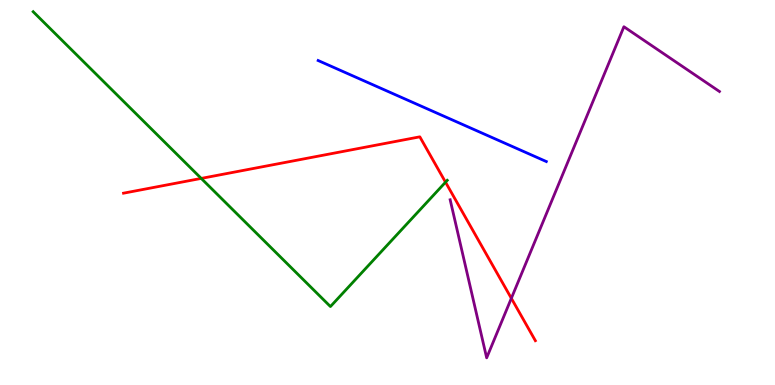[{'lines': ['blue', 'red'], 'intersections': []}, {'lines': ['green', 'red'], 'intersections': [{'x': 2.6, 'y': 5.37}, {'x': 5.75, 'y': 5.27}]}, {'lines': ['purple', 'red'], 'intersections': [{'x': 6.6, 'y': 2.25}]}, {'lines': ['blue', 'green'], 'intersections': []}, {'lines': ['blue', 'purple'], 'intersections': []}, {'lines': ['green', 'purple'], 'intersections': []}]